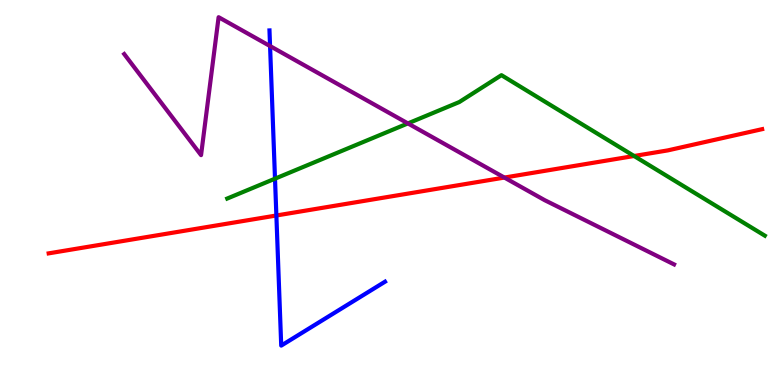[{'lines': ['blue', 'red'], 'intersections': [{'x': 3.57, 'y': 4.4}]}, {'lines': ['green', 'red'], 'intersections': [{'x': 8.18, 'y': 5.95}]}, {'lines': ['purple', 'red'], 'intersections': [{'x': 6.51, 'y': 5.39}]}, {'lines': ['blue', 'green'], 'intersections': [{'x': 3.55, 'y': 5.36}]}, {'lines': ['blue', 'purple'], 'intersections': [{'x': 3.48, 'y': 8.8}]}, {'lines': ['green', 'purple'], 'intersections': [{'x': 5.26, 'y': 6.79}]}]